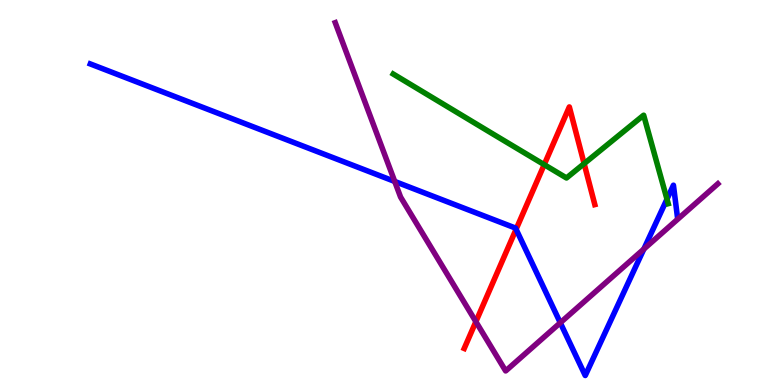[{'lines': ['blue', 'red'], 'intersections': [{'x': 6.66, 'y': 4.05}]}, {'lines': ['green', 'red'], 'intersections': [{'x': 7.02, 'y': 5.72}, {'x': 7.54, 'y': 5.75}]}, {'lines': ['purple', 'red'], 'intersections': [{'x': 6.14, 'y': 1.64}]}, {'lines': ['blue', 'green'], 'intersections': [{'x': 8.61, 'y': 4.83}]}, {'lines': ['blue', 'purple'], 'intersections': [{'x': 5.09, 'y': 5.29}, {'x': 7.23, 'y': 1.62}, {'x': 8.31, 'y': 3.53}]}, {'lines': ['green', 'purple'], 'intersections': []}]